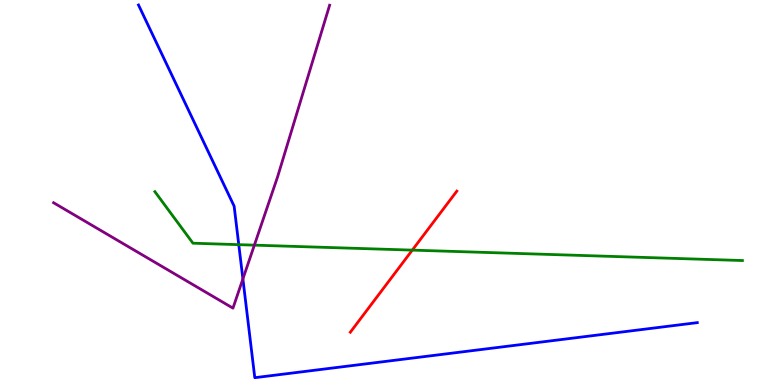[{'lines': ['blue', 'red'], 'intersections': []}, {'lines': ['green', 'red'], 'intersections': [{'x': 5.32, 'y': 3.5}]}, {'lines': ['purple', 'red'], 'intersections': []}, {'lines': ['blue', 'green'], 'intersections': [{'x': 3.08, 'y': 3.65}]}, {'lines': ['blue', 'purple'], 'intersections': [{'x': 3.13, 'y': 2.76}]}, {'lines': ['green', 'purple'], 'intersections': [{'x': 3.28, 'y': 3.63}]}]